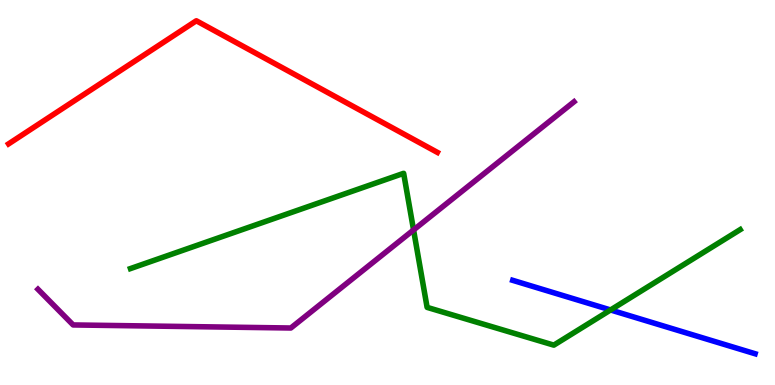[{'lines': ['blue', 'red'], 'intersections': []}, {'lines': ['green', 'red'], 'intersections': []}, {'lines': ['purple', 'red'], 'intersections': []}, {'lines': ['blue', 'green'], 'intersections': [{'x': 7.88, 'y': 1.95}]}, {'lines': ['blue', 'purple'], 'intersections': []}, {'lines': ['green', 'purple'], 'intersections': [{'x': 5.34, 'y': 4.03}]}]